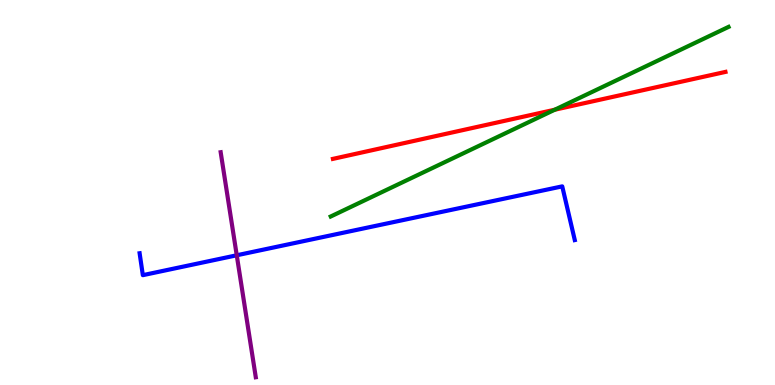[{'lines': ['blue', 'red'], 'intersections': []}, {'lines': ['green', 'red'], 'intersections': [{'x': 7.16, 'y': 7.15}]}, {'lines': ['purple', 'red'], 'intersections': []}, {'lines': ['blue', 'green'], 'intersections': []}, {'lines': ['blue', 'purple'], 'intersections': [{'x': 3.05, 'y': 3.37}]}, {'lines': ['green', 'purple'], 'intersections': []}]